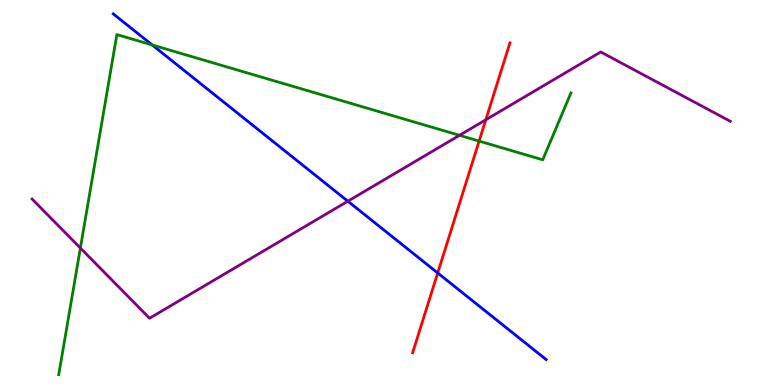[{'lines': ['blue', 'red'], 'intersections': [{'x': 5.65, 'y': 2.91}]}, {'lines': ['green', 'red'], 'intersections': [{'x': 6.18, 'y': 6.34}]}, {'lines': ['purple', 'red'], 'intersections': [{'x': 6.27, 'y': 6.89}]}, {'lines': ['blue', 'green'], 'intersections': [{'x': 1.96, 'y': 8.83}]}, {'lines': ['blue', 'purple'], 'intersections': [{'x': 4.49, 'y': 4.77}]}, {'lines': ['green', 'purple'], 'intersections': [{'x': 1.04, 'y': 3.56}, {'x': 5.93, 'y': 6.49}]}]